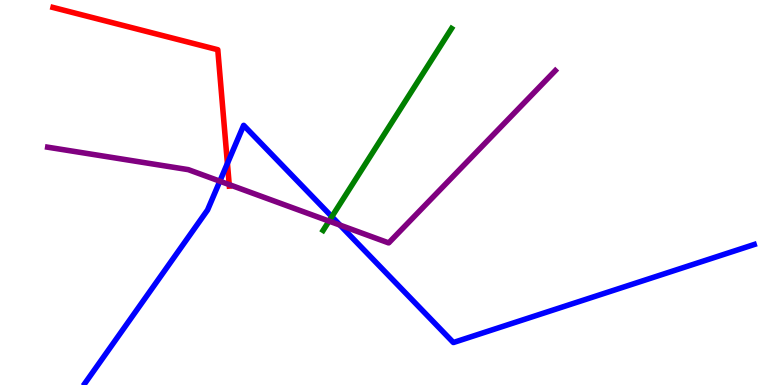[{'lines': ['blue', 'red'], 'intersections': [{'x': 2.93, 'y': 5.76}]}, {'lines': ['green', 'red'], 'intersections': []}, {'lines': ['purple', 'red'], 'intersections': [{'x': 2.96, 'y': 5.21}]}, {'lines': ['blue', 'green'], 'intersections': [{'x': 4.28, 'y': 4.37}]}, {'lines': ['blue', 'purple'], 'intersections': [{'x': 2.84, 'y': 5.29}, {'x': 4.39, 'y': 4.15}]}, {'lines': ['green', 'purple'], 'intersections': [{'x': 4.25, 'y': 4.26}]}]